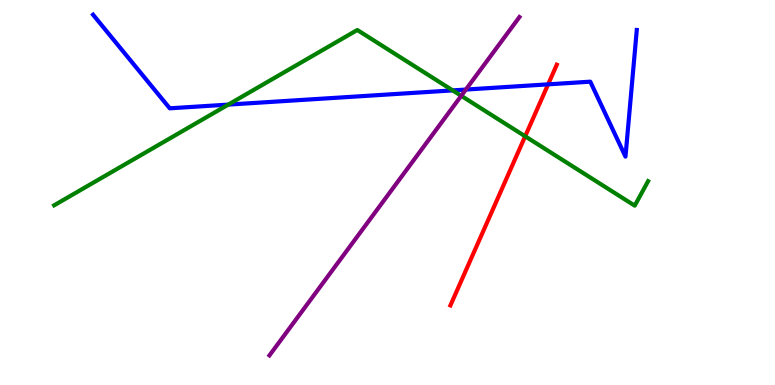[{'lines': ['blue', 'red'], 'intersections': [{'x': 7.07, 'y': 7.81}]}, {'lines': ['green', 'red'], 'intersections': [{'x': 6.78, 'y': 6.46}]}, {'lines': ['purple', 'red'], 'intersections': []}, {'lines': ['blue', 'green'], 'intersections': [{'x': 2.95, 'y': 7.28}, {'x': 5.84, 'y': 7.65}]}, {'lines': ['blue', 'purple'], 'intersections': [{'x': 6.01, 'y': 7.67}]}, {'lines': ['green', 'purple'], 'intersections': [{'x': 5.95, 'y': 7.51}]}]